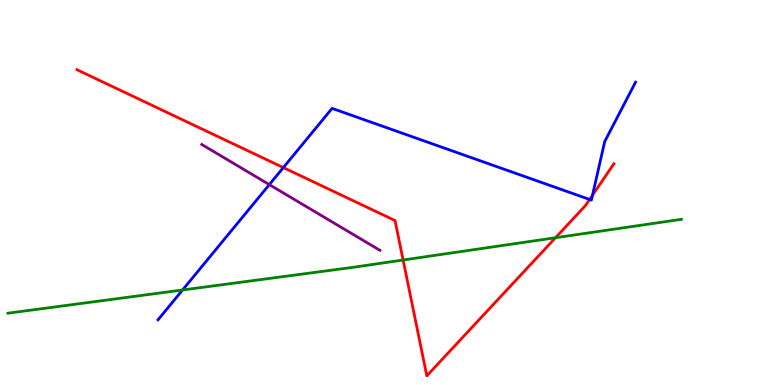[{'lines': ['blue', 'red'], 'intersections': [{'x': 3.66, 'y': 5.65}, {'x': 7.61, 'y': 4.82}, {'x': 7.65, 'y': 4.93}]}, {'lines': ['green', 'red'], 'intersections': [{'x': 5.2, 'y': 3.25}, {'x': 7.17, 'y': 3.83}]}, {'lines': ['purple', 'red'], 'intersections': []}, {'lines': ['blue', 'green'], 'intersections': [{'x': 2.36, 'y': 2.47}]}, {'lines': ['blue', 'purple'], 'intersections': [{'x': 3.48, 'y': 5.21}]}, {'lines': ['green', 'purple'], 'intersections': []}]